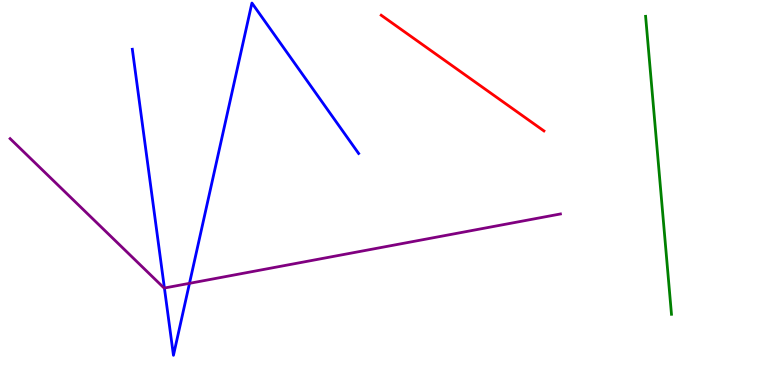[{'lines': ['blue', 'red'], 'intersections': []}, {'lines': ['green', 'red'], 'intersections': []}, {'lines': ['purple', 'red'], 'intersections': []}, {'lines': ['blue', 'green'], 'intersections': []}, {'lines': ['blue', 'purple'], 'intersections': [{'x': 2.12, 'y': 2.52}, {'x': 2.44, 'y': 2.64}]}, {'lines': ['green', 'purple'], 'intersections': []}]